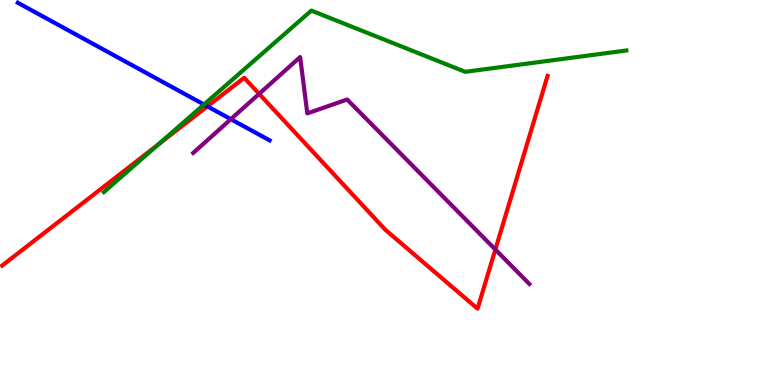[{'lines': ['blue', 'red'], 'intersections': [{'x': 2.68, 'y': 7.24}]}, {'lines': ['green', 'red'], 'intersections': [{'x': 2.05, 'y': 6.25}]}, {'lines': ['purple', 'red'], 'intersections': [{'x': 3.34, 'y': 7.56}, {'x': 6.39, 'y': 3.52}]}, {'lines': ['blue', 'green'], 'intersections': [{'x': 2.63, 'y': 7.29}]}, {'lines': ['blue', 'purple'], 'intersections': [{'x': 2.98, 'y': 6.9}]}, {'lines': ['green', 'purple'], 'intersections': []}]